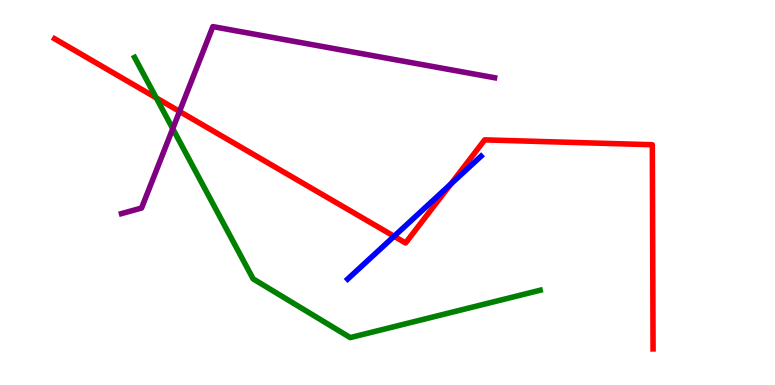[{'lines': ['blue', 'red'], 'intersections': [{'x': 5.09, 'y': 3.86}, {'x': 5.82, 'y': 5.22}]}, {'lines': ['green', 'red'], 'intersections': [{'x': 2.02, 'y': 7.46}]}, {'lines': ['purple', 'red'], 'intersections': [{'x': 2.32, 'y': 7.11}]}, {'lines': ['blue', 'green'], 'intersections': []}, {'lines': ['blue', 'purple'], 'intersections': []}, {'lines': ['green', 'purple'], 'intersections': [{'x': 2.23, 'y': 6.66}]}]